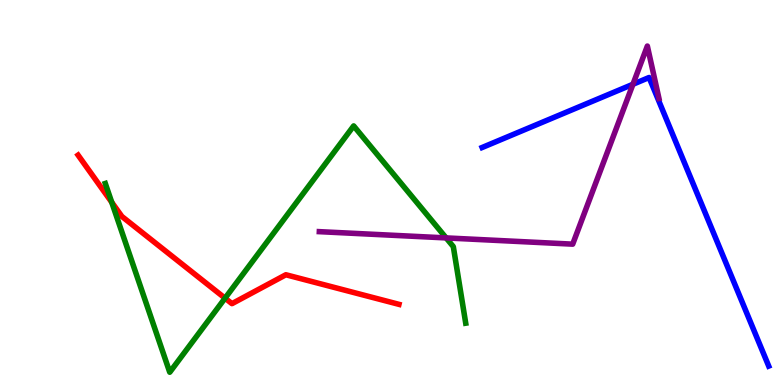[{'lines': ['blue', 'red'], 'intersections': []}, {'lines': ['green', 'red'], 'intersections': [{'x': 1.44, 'y': 4.75}, {'x': 2.9, 'y': 2.26}]}, {'lines': ['purple', 'red'], 'intersections': []}, {'lines': ['blue', 'green'], 'intersections': []}, {'lines': ['blue', 'purple'], 'intersections': [{'x': 8.17, 'y': 7.81}]}, {'lines': ['green', 'purple'], 'intersections': [{'x': 5.76, 'y': 3.82}]}]